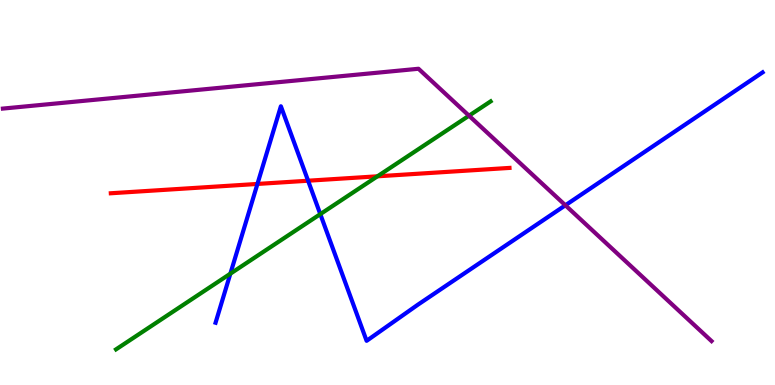[{'lines': ['blue', 'red'], 'intersections': [{'x': 3.32, 'y': 5.22}, {'x': 3.98, 'y': 5.31}]}, {'lines': ['green', 'red'], 'intersections': [{'x': 4.87, 'y': 5.42}]}, {'lines': ['purple', 'red'], 'intersections': []}, {'lines': ['blue', 'green'], 'intersections': [{'x': 2.97, 'y': 2.89}, {'x': 4.13, 'y': 4.44}]}, {'lines': ['blue', 'purple'], 'intersections': [{'x': 7.3, 'y': 4.67}]}, {'lines': ['green', 'purple'], 'intersections': [{'x': 6.05, 'y': 6.99}]}]